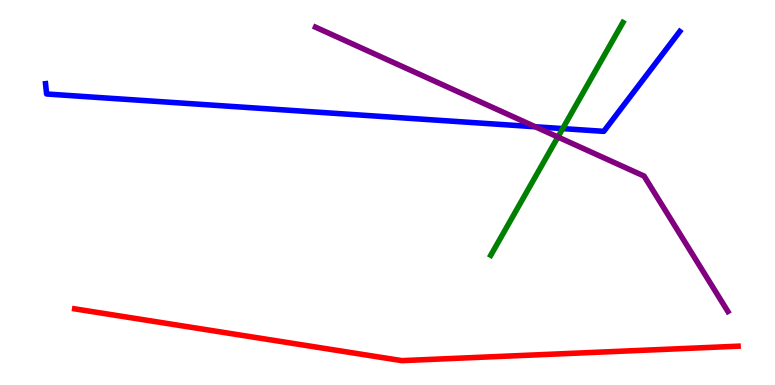[{'lines': ['blue', 'red'], 'intersections': []}, {'lines': ['green', 'red'], 'intersections': []}, {'lines': ['purple', 'red'], 'intersections': []}, {'lines': ['blue', 'green'], 'intersections': [{'x': 7.26, 'y': 6.66}]}, {'lines': ['blue', 'purple'], 'intersections': [{'x': 6.91, 'y': 6.71}]}, {'lines': ['green', 'purple'], 'intersections': [{'x': 7.2, 'y': 6.44}]}]